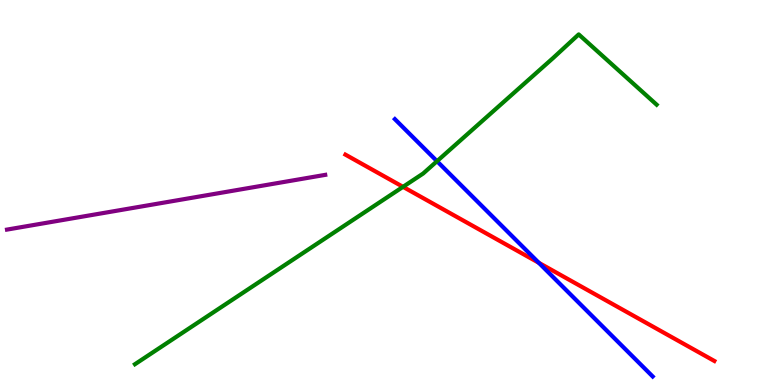[{'lines': ['blue', 'red'], 'intersections': [{'x': 6.95, 'y': 3.17}]}, {'lines': ['green', 'red'], 'intersections': [{'x': 5.2, 'y': 5.15}]}, {'lines': ['purple', 'red'], 'intersections': []}, {'lines': ['blue', 'green'], 'intersections': [{'x': 5.64, 'y': 5.81}]}, {'lines': ['blue', 'purple'], 'intersections': []}, {'lines': ['green', 'purple'], 'intersections': []}]